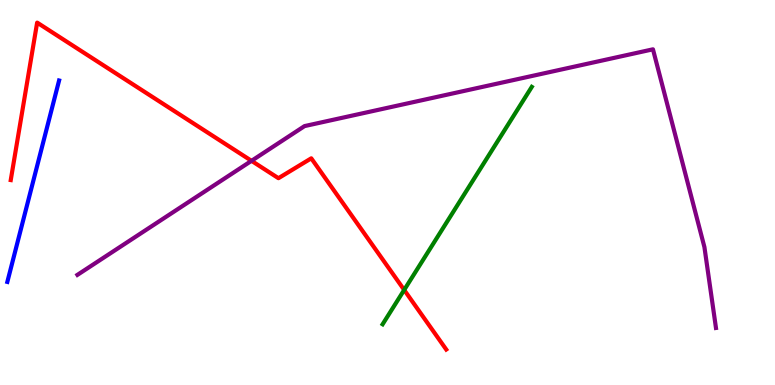[{'lines': ['blue', 'red'], 'intersections': []}, {'lines': ['green', 'red'], 'intersections': [{'x': 5.22, 'y': 2.47}]}, {'lines': ['purple', 'red'], 'intersections': [{'x': 3.25, 'y': 5.82}]}, {'lines': ['blue', 'green'], 'intersections': []}, {'lines': ['blue', 'purple'], 'intersections': []}, {'lines': ['green', 'purple'], 'intersections': []}]